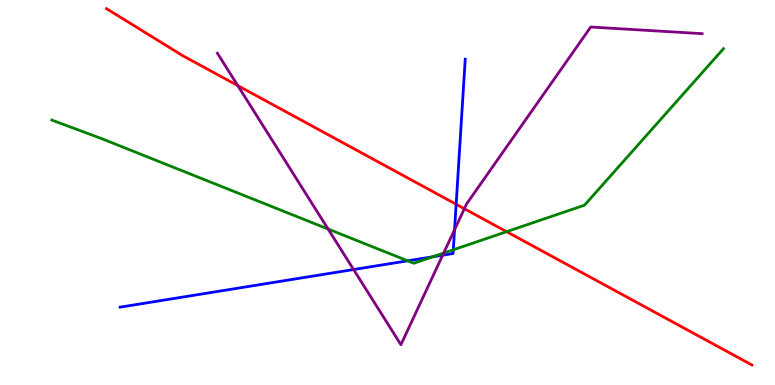[{'lines': ['blue', 'red'], 'intersections': [{'x': 5.89, 'y': 4.69}]}, {'lines': ['green', 'red'], 'intersections': [{'x': 6.54, 'y': 3.98}]}, {'lines': ['purple', 'red'], 'intersections': [{'x': 3.07, 'y': 7.78}, {'x': 5.99, 'y': 4.58}]}, {'lines': ['blue', 'green'], 'intersections': [{'x': 5.26, 'y': 3.23}, {'x': 5.59, 'y': 3.33}, {'x': 5.85, 'y': 3.51}]}, {'lines': ['blue', 'purple'], 'intersections': [{'x': 4.56, 'y': 3.0}, {'x': 5.71, 'y': 3.37}, {'x': 5.87, 'y': 4.03}]}, {'lines': ['green', 'purple'], 'intersections': [{'x': 4.23, 'y': 4.05}, {'x': 5.72, 'y': 3.43}]}]